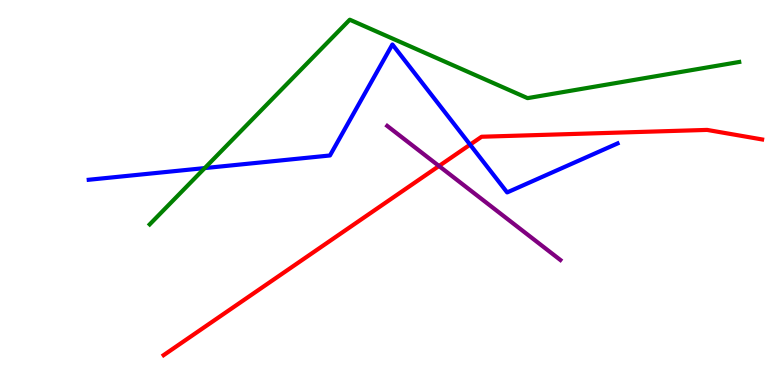[{'lines': ['blue', 'red'], 'intersections': [{'x': 6.07, 'y': 6.24}]}, {'lines': ['green', 'red'], 'intersections': []}, {'lines': ['purple', 'red'], 'intersections': [{'x': 5.66, 'y': 5.69}]}, {'lines': ['blue', 'green'], 'intersections': [{'x': 2.64, 'y': 5.63}]}, {'lines': ['blue', 'purple'], 'intersections': []}, {'lines': ['green', 'purple'], 'intersections': []}]